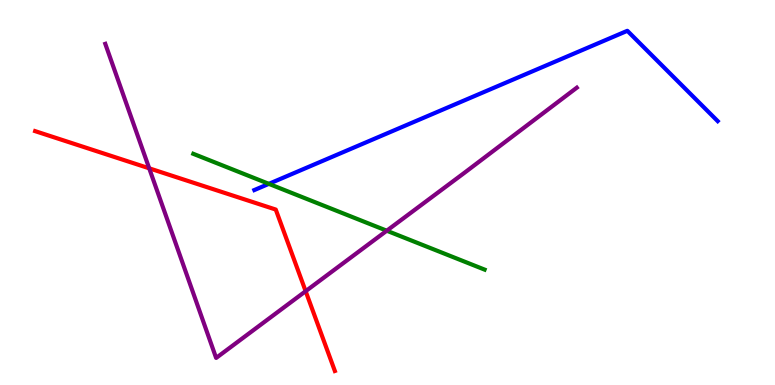[{'lines': ['blue', 'red'], 'intersections': []}, {'lines': ['green', 'red'], 'intersections': []}, {'lines': ['purple', 'red'], 'intersections': [{'x': 1.93, 'y': 5.63}, {'x': 3.94, 'y': 2.44}]}, {'lines': ['blue', 'green'], 'intersections': [{'x': 3.47, 'y': 5.22}]}, {'lines': ['blue', 'purple'], 'intersections': []}, {'lines': ['green', 'purple'], 'intersections': [{'x': 4.99, 'y': 4.01}]}]